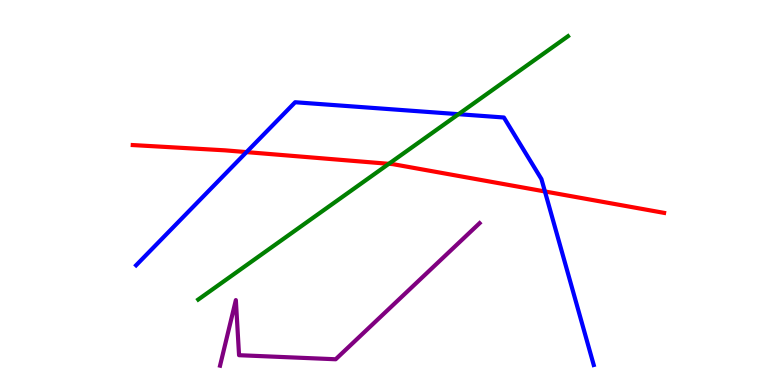[{'lines': ['blue', 'red'], 'intersections': [{'x': 3.18, 'y': 6.05}, {'x': 7.03, 'y': 5.03}]}, {'lines': ['green', 'red'], 'intersections': [{'x': 5.02, 'y': 5.74}]}, {'lines': ['purple', 'red'], 'intersections': []}, {'lines': ['blue', 'green'], 'intersections': [{'x': 5.92, 'y': 7.03}]}, {'lines': ['blue', 'purple'], 'intersections': []}, {'lines': ['green', 'purple'], 'intersections': []}]